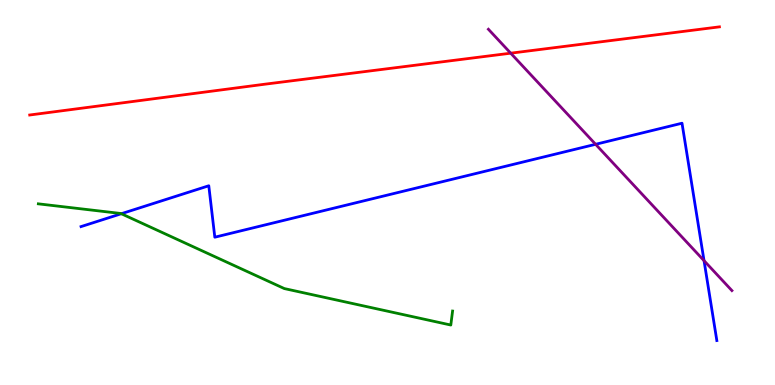[{'lines': ['blue', 'red'], 'intersections': []}, {'lines': ['green', 'red'], 'intersections': []}, {'lines': ['purple', 'red'], 'intersections': [{'x': 6.59, 'y': 8.62}]}, {'lines': ['blue', 'green'], 'intersections': [{'x': 1.57, 'y': 4.45}]}, {'lines': ['blue', 'purple'], 'intersections': [{'x': 7.69, 'y': 6.25}, {'x': 9.08, 'y': 3.23}]}, {'lines': ['green', 'purple'], 'intersections': []}]